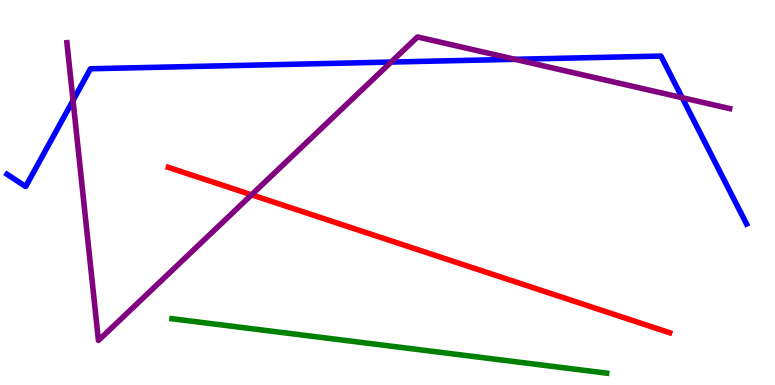[{'lines': ['blue', 'red'], 'intersections': []}, {'lines': ['green', 'red'], 'intersections': []}, {'lines': ['purple', 'red'], 'intersections': [{'x': 3.25, 'y': 4.94}]}, {'lines': ['blue', 'green'], 'intersections': []}, {'lines': ['blue', 'purple'], 'intersections': [{'x': 0.942, 'y': 7.39}, {'x': 5.05, 'y': 8.39}, {'x': 6.64, 'y': 8.46}, {'x': 8.8, 'y': 7.46}]}, {'lines': ['green', 'purple'], 'intersections': []}]